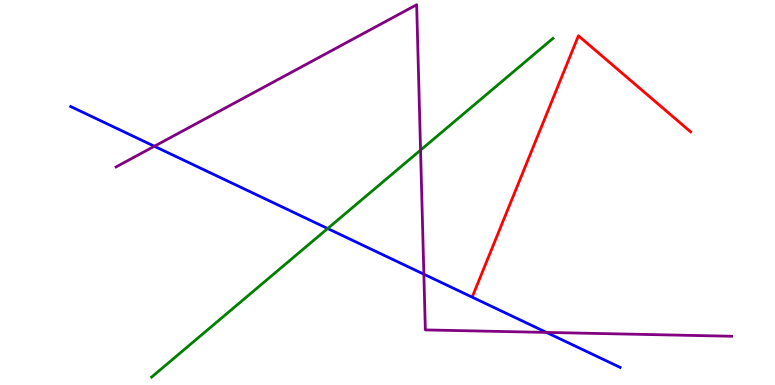[{'lines': ['blue', 'red'], 'intersections': []}, {'lines': ['green', 'red'], 'intersections': []}, {'lines': ['purple', 'red'], 'intersections': []}, {'lines': ['blue', 'green'], 'intersections': [{'x': 4.23, 'y': 4.06}]}, {'lines': ['blue', 'purple'], 'intersections': [{'x': 1.99, 'y': 6.2}, {'x': 5.47, 'y': 2.88}, {'x': 7.05, 'y': 1.37}]}, {'lines': ['green', 'purple'], 'intersections': [{'x': 5.43, 'y': 6.1}]}]